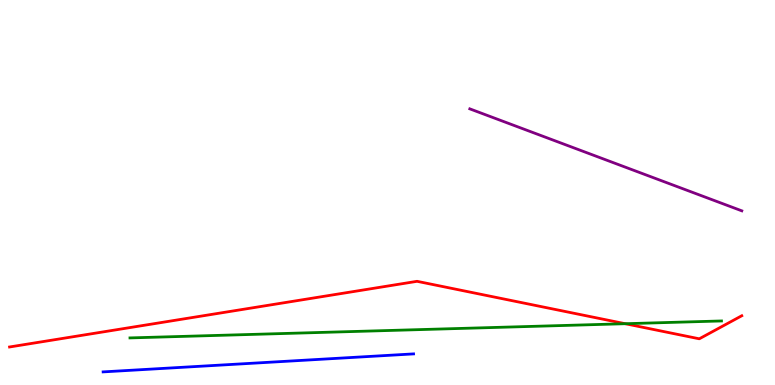[{'lines': ['blue', 'red'], 'intersections': []}, {'lines': ['green', 'red'], 'intersections': [{'x': 8.07, 'y': 1.59}]}, {'lines': ['purple', 'red'], 'intersections': []}, {'lines': ['blue', 'green'], 'intersections': []}, {'lines': ['blue', 'purple'], 'intersections': []}, {'lines': ['green', 'purple'], 'intersections': []}]